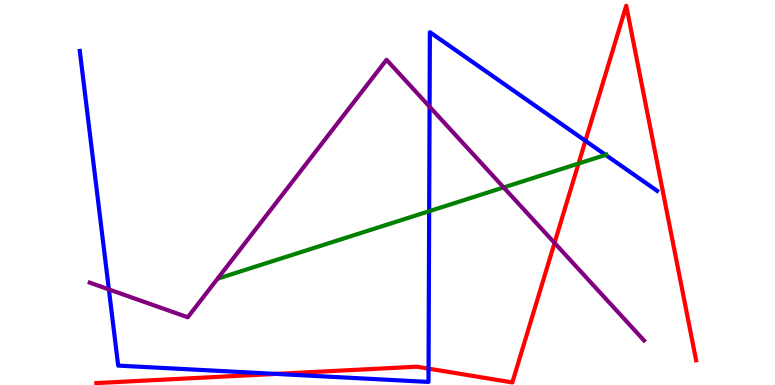[{'lines': ['blue', 'red'], 'intersections': [{'x': 3.56, 'y': 0.288}, {'x': 5.53, 'y': 0.425}, {'x': 7.55, 'y': 6.34}]}, {'lines': ['green', 'red'], 'intersections': [{'x': 7.46, 'y': 5.75}]}, {'lines': ['purple', 'red'], 'intersections': [{'x': 7.16, 'y': 3.69}]}, {'lines': ['blue', 'green'], 'intersections': [{'x': 5.54, 'y': 4.51}, {'x': 7.81, 'y': 5.98}]}, {'lines': ['blue', 'purple'], 'intersections': [{'x': 1.4, 'y': 2.48}, {'x': 5.54, 'y': 7.23}]}, {'lines': ['green', 'purple'], 'intersections': [{'x': 6.5, 'y': 5.13}]}]